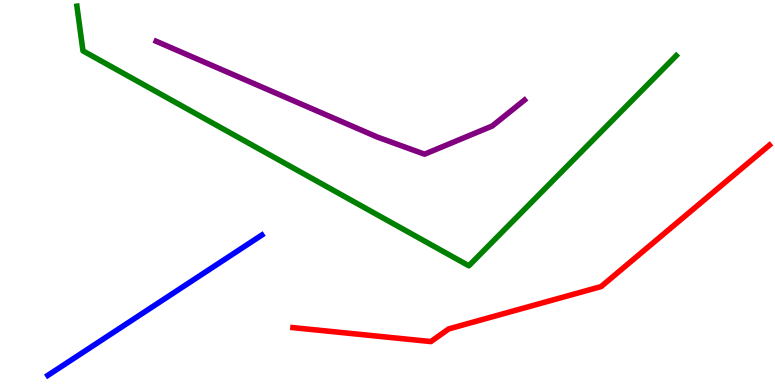[{'lines': ['blue', 'red'], 'intersections': []}, {'lines': ['green', 'red'], 'intersections': []}, {'lines': ['purple', 'red'], 'intersections': []}, {'lines': ['blue', 'green'], 'intersections': []}, {'lines': ['blue', 'purple'], 'intersections': []}, {'lines': ['green', 'purple'], 'intersections': []}]